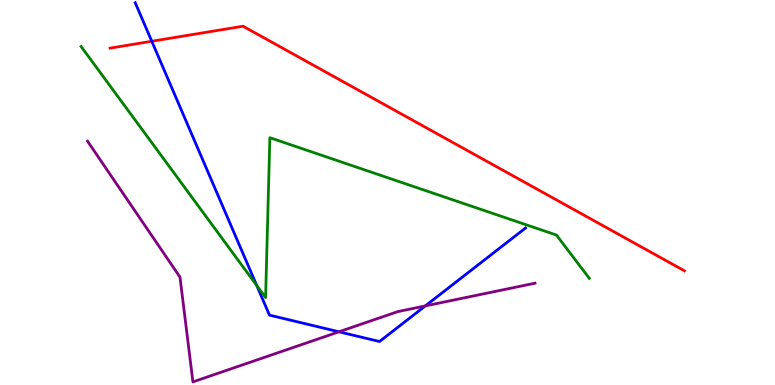[{'lines': ['blue', 'red'], 'intersections': [{'x': 1.96, 'y': 8.93}]}, {'lines': ['green', 'red'], 'intersections': []}, {'lines': ['purple', 'red'], 'intersections': []}, {'lines': ['blue', 'green'], 'intersections': [{'x': 3.31, 'y': 2.58}]}, {'lines': ['blue', 'purple'], 'intersections': [{'x': 4.37, 'y': 1.38}, {'x': 5.49, 'y': 2.05}]}, {'lines': ['green', 'purple'], 'intersections': []}]